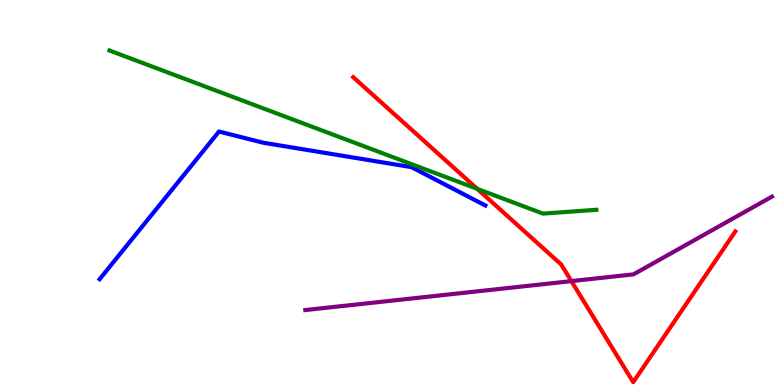[{'lines': ['blue', 'red'], 'intersections': []}, {'lines': ['green', 'red'], 'intersections': [{'x': 6.16, 'y': 5.09}]}, {'lines': ['purple', 'red'], 'intersections': [{'x': 7.37, 'y': 2.7}]}, {'lines': ['blue', 'green'], 'intersections': []}, {'lines': ['blue', 'purple'], 'intersections': []}, {'lines': ['green', 'purple'], 'intersections': []}]